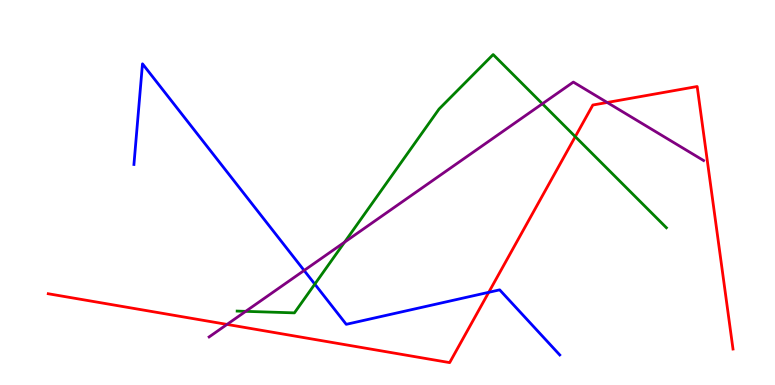[{'lines': ['blue', 'red'], 'intersections': [{'x': 6.31, 'y': 2.41}]}, {'lines': ['green', 'red'], 'intersections': [{'x': 7.42, 'y': 6.45}]}, {'lines': ['purple', 'red'], 'intersections': [{'x': 2.93, 'y': 1.57}, {'x': 7.83, 'y': 7.34}]}, {'lines': ['blue', 'green'], 'intersections': [{'x': 4.06, 'y': 2.62}]}, {'lines': ['blue', 'purple'], 'intersections': [{'x': 3.92, 'y': 2.97}]}, {'lines': ['green', 'purple'], 'intersections': [{'x': 3.17, 'y': 1.91}, {'x': 4.45, 'y': 3.71}, {'x': 7.0, 'y': 7.31}]}]